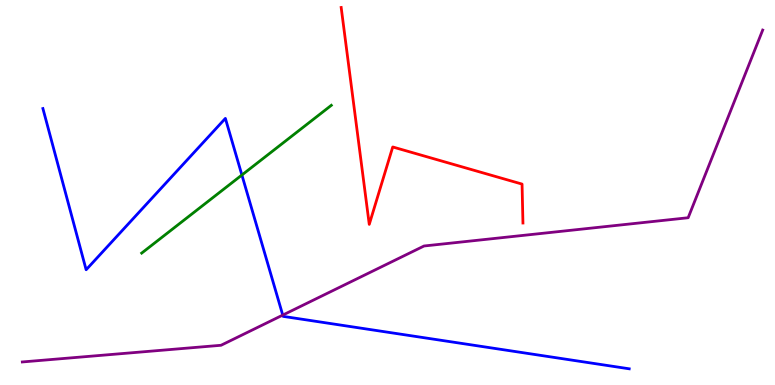[{'lines': ['blue', 'red'], 'intersections': []}, {'lines': ['green', 'red'], 'intersections': []}, {'lines': ['purple', 'red'], 'intersections': []}, {'lines': ['blue', 'green'], 'intersections': [{'x': 3.12, 'y': 5.45}]}, {'lines': ['blue', 'purple'], 'intersections': [{'x': 3.65, 'y': 1.82}]}, {'lines': ['green', 'purple'], 'intersections': []}]